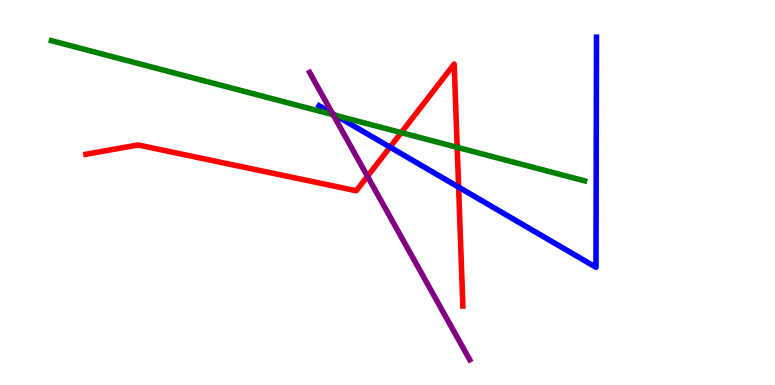[{'lines': ['blue', 'red'], 'intersections': [{'x': 5.03, 'y': 6.18}, {'x': 5.92, 'y': 5.14}]}, {'lines': ['green', 'red'], 'intersections': [{'x': 5.18, 'y': 6.56}, {'x': 5.9, 'y': 6.17}]}, {'lines': ['purple', 'red'], 'intersections': [{'x': 4.74, 'y': 5.42}]}, {'lines': ['blue', 'green'], 'intersections': [{'x': 4.33, 'y': 7.0}]}, {'lines': ['blue', 'purple'], 'intersections': [{'x': 4.29, 'y': 7.05}]}, {'lines': ['green', 'purple'], 'intersections': [{'x': 4.3, 'y': 7.02}]}]